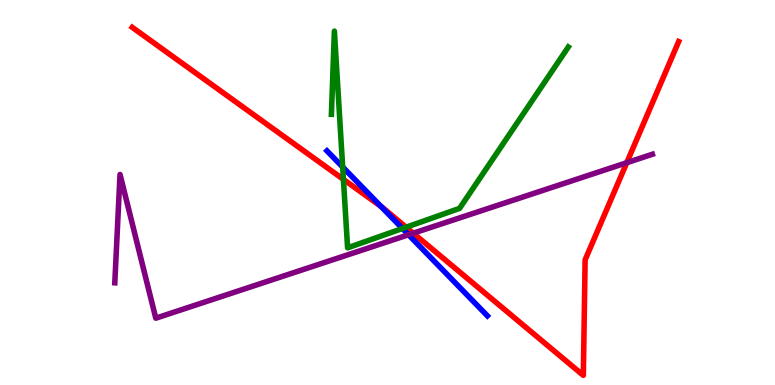[{'lines': ['blue', 'red'], 'intersections': [{'x': 4.92, 'y': 4.64}]}, {'lines': ['green', 'red'], 'intersections': [{'x': 4.43, 'y': 5.34}, {'x': 5.24, 'y': 4.1}]}, {'lines': ['purple', 'red'], 'intersections': [{'x': 5.33, 'y': 3.94}, {'x': 8.09, 'y': 5.77}]}, {'lines': ['blue', 'green'], 'intersections': [{'x': 4.42, 'y': 5.66}, {'x': 5.19, 'y': 4.06}]}, {'lines': ['blue', 'purple'], 'intersections': [{'x': 5.27, 'y': 3.9}]}, {'lines': ['green', 'purple'], 'intersections': []}]